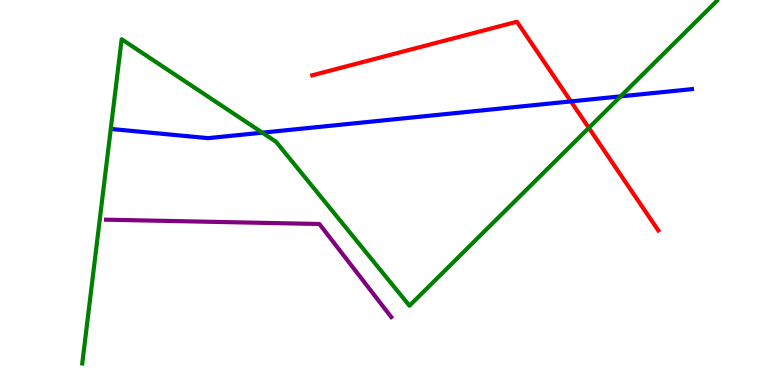[{'lines': ['blue', 'red'], 'intersections': [{'x': 7.37, 'y': 7.37}]}, {'lines': ['green', 'red'], 'intersections': [{'x': 7.6, 'y': 6.68}]}, {'lines': ['purple', 'red'], 'intersections': []}, {'lines': ['blue', 'green'], 'intersections': [{'x': 3.38, 'y': 6.55}, {'x': 8.01, 'y': 7.5}]}, {'lines': ['blue', 'purple'], 'intersections': []}, {'lines': ['green', 'purple'], 'intersections': []}]